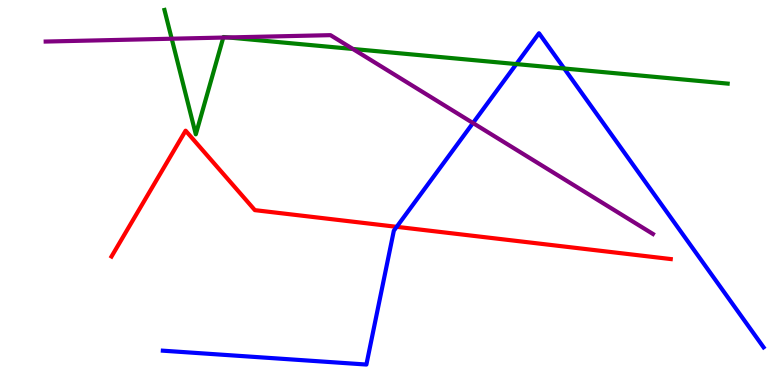[{'lines': ['blue', 'red'], 'intersections': [{'x': 5.12, 'y': 4.11}]}, {'lines': ['green', 'red'], 'intersections': []}, {'lines': ['purple', 'red'], 'intersections': []}, {'lines': ['blue', 'green'], 'intersections': [{'x': 6.66, 'y': 8.34}, {'x': 7.28, 'y': 8.22}]}, {'lines': ['blue', 'purple'], 'intersections': [{'x': 6.1, 'y': 6.8}]}, {'lines': ['green', 'purple'], 'intersections': [{'x': 2.22, 'y': 8.99}, {'x': 2.88, 'y': 9.02}, {'x': 2.94, 'y': 9.03}, {'x': 4.55, 'y': 8.73}]}]